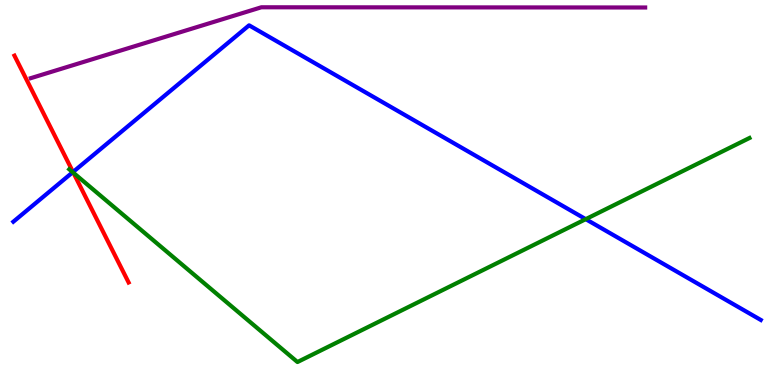[{'lines': ['blue', 'red'], 'intersections': [{'x': 0.942, 'y': 5.53}]}, {'lines': ['green', 'red'], 'intersections': [{'x': 0.947, 'y': 5.51}]}, {'lines': ['purple', 'red'], 'intersections': []}, {'lines': ['blue', 'green'], 'intersections': [{'x': 0.939, 'y': 5.53}, {'x': 7.56, 'y': 4.31}]}, {'lines': ['blue', 'purple'], 'intersections': []}, {'lines': ['green', 'purple'], 'intersections': []}]